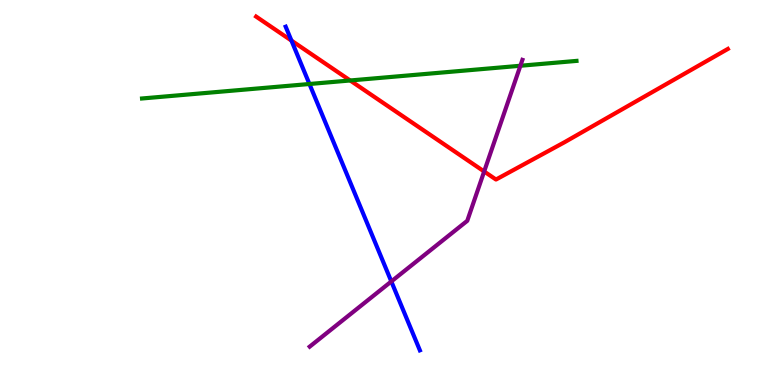[{'lines': ['blue', 'red'], 'intersections': [{'x': 3.76, 'y': 8.95}]}, {'lines': ['green', 'red'], 'intersections': [{'x': 4.52, 'y': 7.91}]}, {'lines': ['purple', 'red'], 'intersections': [{'x': 6.25, 'y': 5.55}]}, {'lines': ['blue', 'green'], 'intersections': [{'x': 3.99, 'y': 7.82}]}, {'lines': ['blue', 'purple'], 'intersections': [{'x': 5.05, 'y': 2.69}]}, {'lines': ['green', 'purple'], 'intersections': [{'x': 6.71, 'y': 8.29}]}]